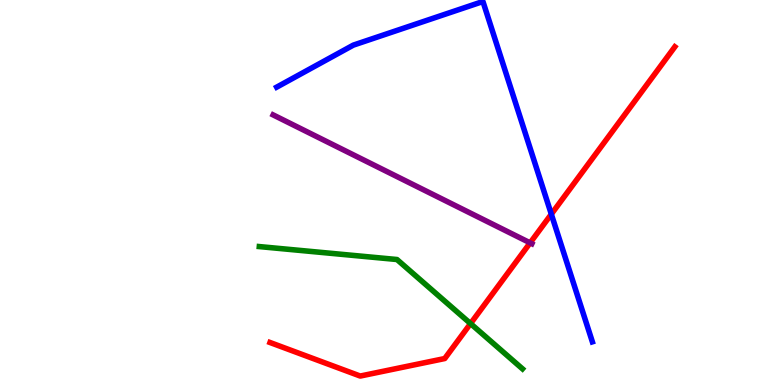[{'lines': ['blue', 'red'], 'intersections': [{'x': 7.11, 'y': 4.44}]}, {'lines': ['green', 'red'], 'intersections': [{'x': 6.07, 'y': 1.6}]}, {'lines': ['purple', 'red'], 'intersections': [{'x': 6.84, 'y': 3.69}]}, {'lines': ['blue', 'green'], 'intersections': []}, {'lines': ['blue', 'purple'], 'intersections': []}, {'lines': ['green', 'purple'], 'intersections': []}]